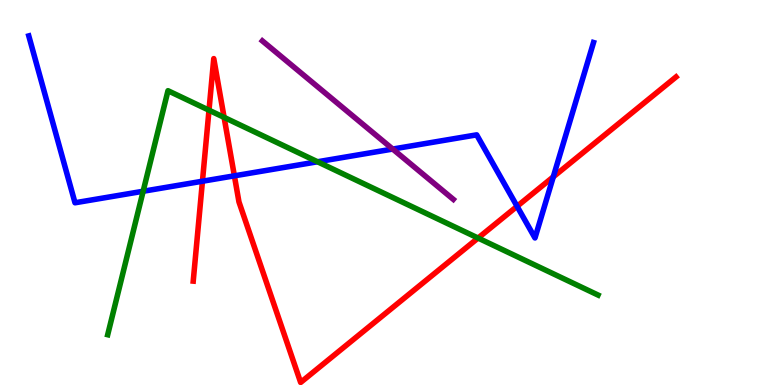[{'lines': ['blue', 'red'], 'intersections': [{'x': 2.61, 'y': 5.29}, {'x': 3.02, 'y': 5.43}, {'x': 6.67, 'y': 4.64}, {'x': 7.14, 'y': 5.41}]}, {'lines': ['green', 'red'], 'intersections': [{'x': 2.7, 'y': 7.14}, {'x': 2.89, 'y': 6.95}, {'x': 6.17, 'y': 3.82}]}, {'lines': ['purple', 'red'], 'intersections': []}, {'lines': ['blue', 'green'], 'intersections': [{'x': 1.85, 'y': 5.03}, {'x': 4.1, 'y': 5.8}]}, {'lines': ['blue', 'purple'], 'intersections': [{'x': 5.07, 'y': 6.13}]}, {'lines': ['green', 'purple'], 'intersections': []}]